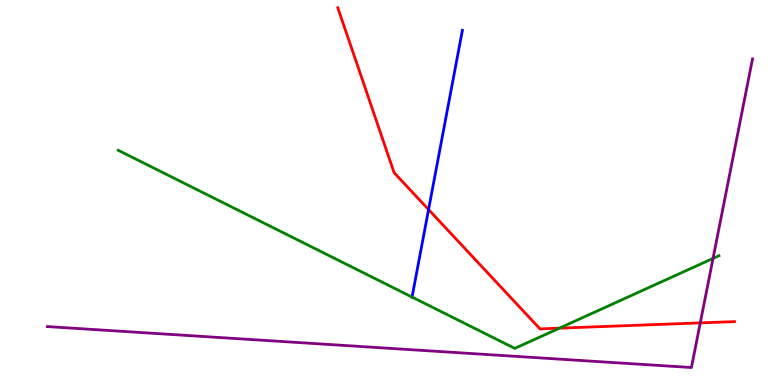[{'lines': ['blue', 'red'], 'intersections': [{'x': 5.53, 'y': 4.56}]}, {'lines': ['green', 'red'], 'intersections': [{'x': 7.22, 'y': 1.48}]}, {'lines': ['purple', 'red'], 'intersections': [{'x': 9.04, 'y': 1.61}]}, {'lines': ['blue', 'green'], 'intersections': [{'x': 5.32, 'y': 2.28}]}, {'lines': ['blue', 'purple'], 'intersections': []}, {'lines': ['green', 'purple'], 'intersections': [{'x': 9.2, 'y': 3.29}]}]